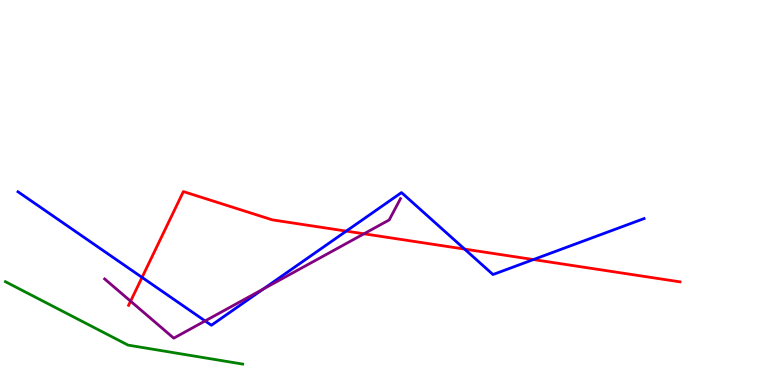[{'lines': ['blue', 'red'], 'intersections': [{'x': 1.83, 'y': 2.79}, {'x': 4.47, 'y': 4.0}, {'x': 5.99, 'y': 3.53}, {'x': 6.88, 'y': 3.26}]}, {'lines': ['green', 'red'], 'intersections': []}, {'lines': ['purple', 'red'], 'intersections': [{'x': 1.69, 'y': 2.18}, {'x': 4.7, 'y': 3.93}]}, {'lines': ['blue', 'green'], 'intersections': []}, {'lines': ['blue', 'purple'], 'intersections': [{'x': 2.65, 'y': 1.66}, {'x': 3.4, 'y': 2.49}]}, {'lines': ['green', 'purple'], 'intersections': []}]